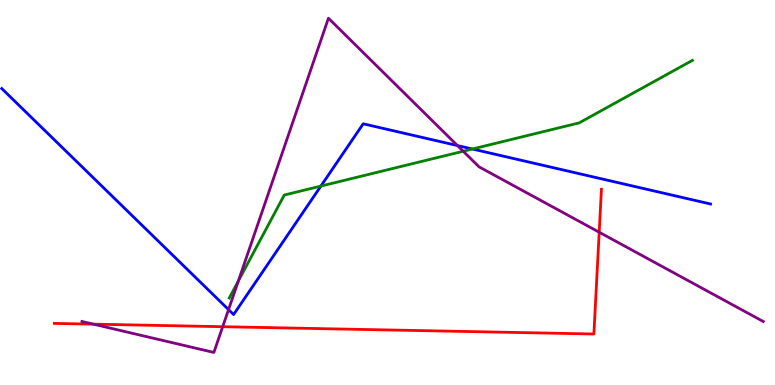[{'lines': ['blue', 'red'], 'intersections': []}, {'lines': ['green', 'red'], 'intersections': []}, {'lines': ['purple', 'red'], 'intersections': [{'x': 1.21, 'y': 1.58}, {'x': 2.87, 'y': 1.51}, {'x': 7.73, 'y': 3.97}]}, {'lines': ['blue', 'green'], 'intersections': [{'x': 4.14, 'y': 5.17}, {'x': 6.1, 'y': 6.13}]}, {'lines': ['blue', 'purple'], 'intersections': [{'x': 2.95, 'y': 1.96}, {'x': 5.9, 'y': 6.22}]}, {'lines': ['green', 'purple'], 'intersections': [{'x': 3.08, 'y': 2.7}, {'x': 5.98, 'y': 6.07}]}]